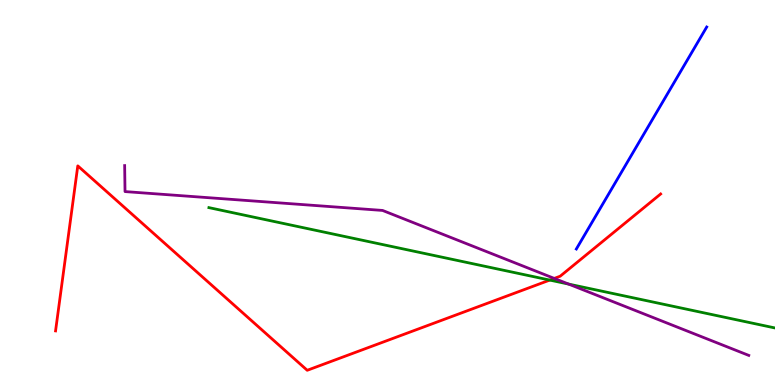[{'lines': ['blue', 'red'], 'intersections': []}, {'lines': ['green', 'red'], 'intersections': [{'x': 7.09, 'y': 2.73}]}, {'lines': ['purple', 'red'], 'intersections': [{'x': 7.15, 'y': 2.77}]}, {'lines': ['blue', 'green'], 'intersections': []}, {'lines': ['blue', 'purple'], 'intersections': []}, {'lines': ['green', 'purple'], 'intersections': [{'x': 7.34, 'y': 2.62}]}]